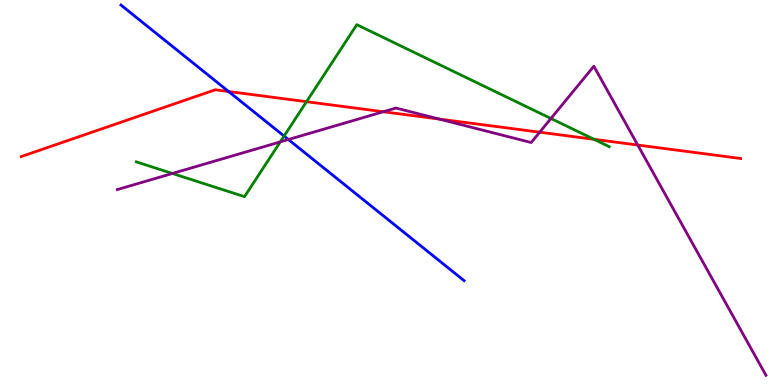[{'lines': ['blue', 'red'], 'intersections': [{'x': 2.95, 'y': 7.62}]}, {'lines': ['green', 'red'], 'intersections': [{'x': 3.96, 'y': 7.36}, {'x': 7.66, 'y': 6.38}]}, {'lines': ['purple', 'red'], 'intersections': [{'x': 4.95, 'y': 7.1}, {'x': 5.67, 'y': 6.91}, {'x': 6.96, 'y': 6.57}, {'x': 8.23, 'y': 6.23}]}, {'lines': ['blue', 'green'], 'intersections': [{'x': 3.67, 'y': 6.47}]}, {'lines': ['blue', 'purple'], 'intersections': [{'x': 3.72, 'y': 6.38}]}, {'lines': ['green', 'purple'], 'intersections': [{'x': 2.22, 'y': 5.49}, {'x': 3.62, 'y': 6.31}, {'x': 7.11, 'y': 6.92}]}]